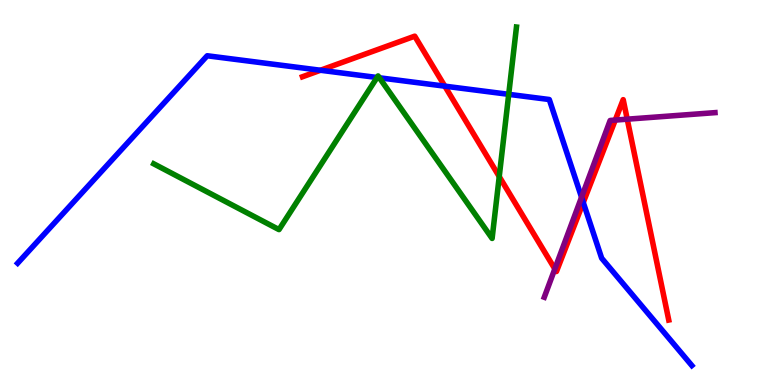[{'lines': ['blue', 'red'], 'intersections': [{'x': 4.14, 'y': 8.18}, {'x': 5.74, 'y': 7.76}, {'x': 7.53, 'y': 4.74}]}, {'lines': ['green', 'red'], 'intersections': [{'x': 6.44, 'y': 5.41}]}, {'lines': ['purple', 'red'], 'intersections': [{'x': 7.16, 'y': 3.01}, {'x': 7.94, 'y': 6.88}, {'x': 8.09, 'y': 6.9}]}, {'lines': ['blue', 'green'], 'intersections': [{'x': 4.87, 'y': 7.99}, {'x': 4.9, 'y': 7.98}, {'x': 6.56, 'y': 7.55}]}, {'lines': ['blue', 'purple'], 'intersections': [{'x': 7.5, 'y': 4.88}]}, {'lines': ['green', 'purple'], 'intersections': []}]